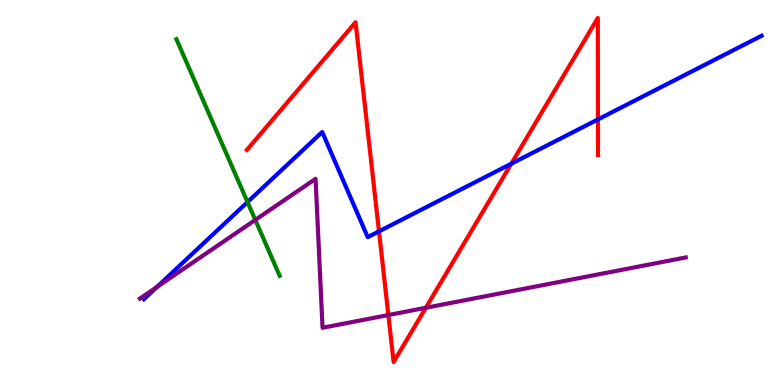[{'lines': ['blue', 'red'], 'intersections': [{'x': 4.89, 'y': 3.99}, {'x': 6.6, 'y': 5.75}, {'x': 7.72, 'y': 6.9}]}, {'lines': ['green', 'red'], 'intersections': []}, {'lines': ['purple', 'red'], 'intersections': [{'x': 5.01, 'y': 1.82}, {'x': 5.49, 'y': 2.01}]}, {'lines': ['blue', 'green'], 'intersections': [{'x': 3.19, 'y': 4.75}]}, {'lines': ['blue', 'purple'], 'intersections': [{'x': 2.03, 'y': 2.55}]}, {'lines': ['green', 'purple'], 'intersections': [{'x': 3.29, 'y': 4.29}]}]